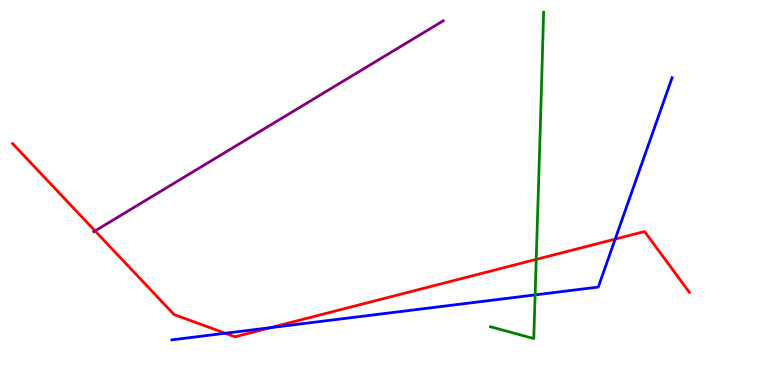[{'lines': ['blue', 'red'], 'intersections': [{'x': 2.91, 'y': 1.34}, {'x': 3.49, 'y': 1.49}, {'x': 7.94, 'y': 3.79}]}, {'lines': ['green', 'red'], 'intersections': [{'x': 6.92, 'y': 3.26}]}, {'lines': ['purple', 'red'], 'intersections': [{'x': 1.23, 'y': 4.0}]}, {'lines': ['blue', 'green'], 'intersections': [{'x': 6.9, 'y': 2.34}]}, {'lines': ['blue', 'purple'], 'intersections': []}, {'lines': ['green', 'purple'], 'intersections': []}]